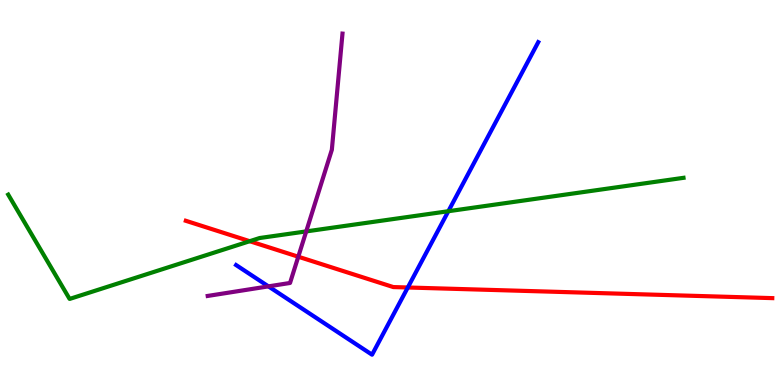[{'lines': ['blue', 'red'], 'intersections': [{'x': 5.26, 'y': 2.53}]}, {'lines': ['green', 'red'], 'intersections': [{'x': 3.22, 'y': 3.73}]}, {'lines': ['purple', 'red'], 'intersections': [{'x': 3.85, 'y': 3.33}]}, {'lines': ['blue', 'green'], 'intersections': [{'x': 5.79, 'y': 4.51}]}, {'lines': ['blue', 'purple'], 'intersections': [{'x': 3.46, 'y': 2.56}]}, {'lines': ['green', 'purple'], 'intersections': [{'x': 3.95, 'y': 3.99}]}]